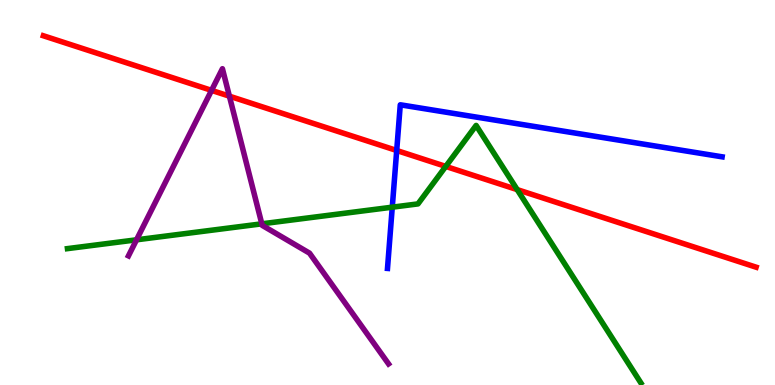[{'lines': ['blue', 'red'], 'intersections': [{'x': 5.12, 'y': 6.09}]}, {'lines': ['green', 'red'], 'intersections': [{'x': 5.75, 'y': 5.68}, {'x': 6.67, 'y': 5.08}]}, {'lines': ['purple', 'red'], 'intersections': [{'x': 2.73, 'y': 7.65}, {'x': 2.96, 'y': 7.5}]}, {'lines': ['blue', 'green'], 'intersections': [{'x': 5.06, 'y': 4.62}]}, {'lines': ['blue', 'purple'], 'intersections': []}, {'lines': ['green', 'purple'], 'intersections': [{'x': 1.76, 'y': 3.77}, {'x': 3.38, 'y': 4.19}]}]